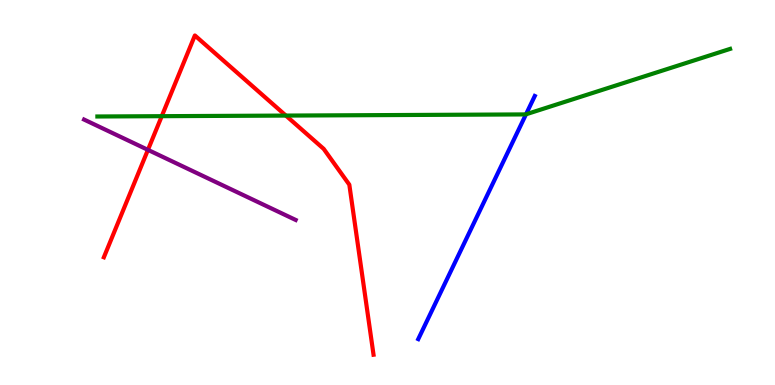[{'lines': ['blue', 'red'], 'intersections': []}, {'lines': ['green', 'red'], 'intersections': [{'x': 2.09, 'y': 6.98}, {'x': 3.69, 'y': 7.0}]}, {'lines': ['purple', 'red'], 'intersections': [{'x': 1.91, 'y': 6.11}]}, {'lines': ['blue', 'green'], 'intersections': [{'x': 6.79, 'y': 7.03}]}, {'lines': ['blue', 'purple'], 'intersections': []}, {'lines': ['green', 'purple'], 'intersections': []}]